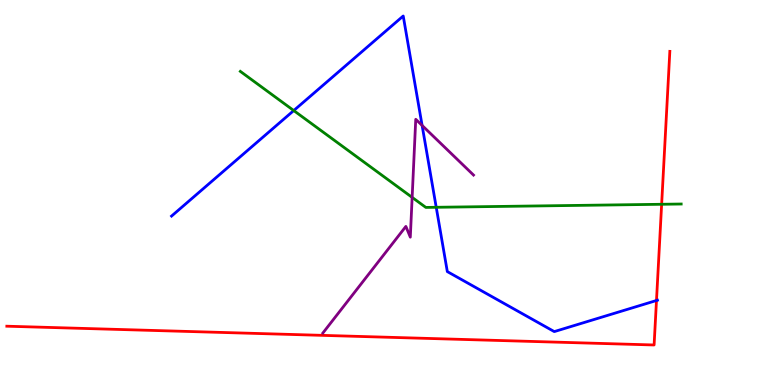[{'lines': ['blue', 'red'], 'intersections': [{'x': 8.47, 'y': 2.19}]}, {'lines': ['green', 'red'], 'intersections': [{'x': 8.54, 'y': 4.69}]}, {'lines': ['purple', 'red'], 'intersections': []}, {'lines': ['blue', 'green'], 'intersections': [{'x': 3.79, 'y': 7.13}, {'x': 5.63, 'y': 4.62}]}, {'lines': ['blue', 'purple'], 'intersections': [{'x': 5.45, 'y': 6.74}]}, {'lines': ['green', 'purple'], 'intersections': [{'x': 5.32, 'y': 4.87}]}]